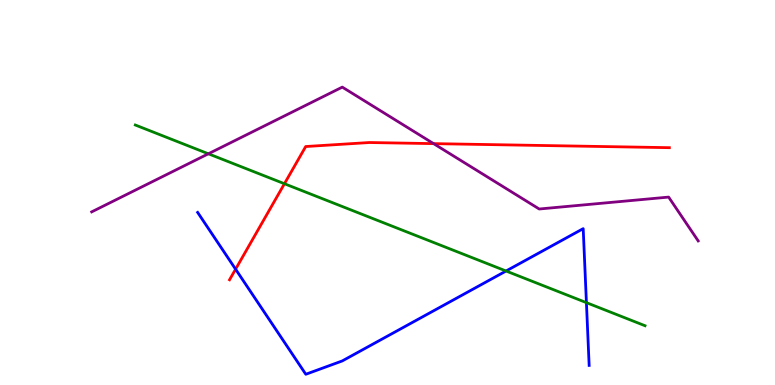[{'lines': ['blue', 'red'], 'intersections': [{'x': 3.04, 'y': 3.01}]}, {'lines': ['green', 'red'], 'intersections': [{'x': 3.67, 'y': 5.23}]}, {'lines': ['purple', 'red'], 'intersections': [{'x': 5.59, 'y': 6.27}]}, {'lines': ['blue', 'green'], 'intersections': [{'x': 6.53, 'y': 2.96}, {'x': 7.57, 'y': 2.14}]}, {'lines': ['blue', 'purple'], 'intersections': []}, {'lines': ['green', 'purple'], 'intersections': [{'x': 2.69, 'y': 6.01}]}]